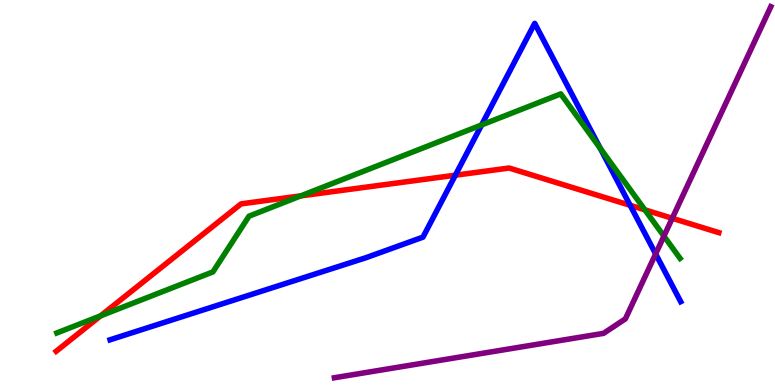[{'lines': ['blue', 'red'], 'intersections': [{'x': 5.88, 'y': 5.45}, {'x': 8.13, 'y': 4.67}]}, {'lines': ['green', 'red'], 'intersections': [{'x': 1.3, 'y': 1.8}, {'x': 3.88, 'y': 4.91}, {'x': 8.32, 'y': 4.55}]}, {'lines': ['purple', 'red'], 'intersections': [{'x': 8.67, 'y': 4.33}]}, {'lines': ['blue', 'green'], 'intersections': [{'x': 6.21, 'y': 6.75}, {'x': 7.75, 'y': 6.15}]}, {'lines': ['blue', 'purple'], 'intersections': [{'x': 8.46, 'y': 3.4}]}, {'lines': ['green', 'purple'], 'intersections': [{'x': 8.57, 'y': 3.87}]}]